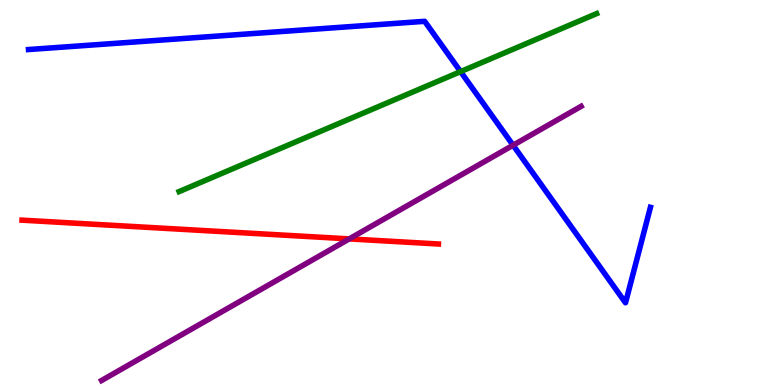[{'lines': ['blue', 'red'], 'intersections': []}, {'lines': ['green', 'red'], 'intersections': []}, {'lines': ['purple', 'red'], 'intersections': [{'x': 4.51, 'y': 3.79}]}, {'lines': ['blue', 'green'], 'intersections': [{'x': 5.94, 'y': 8.14}]}, {'lines': ['blue', 'purple'], 'intersections': [{'x': 6.62, 'y': 6.23}]}, {'lines': ['green', 'purple'], 'intersections': []}]